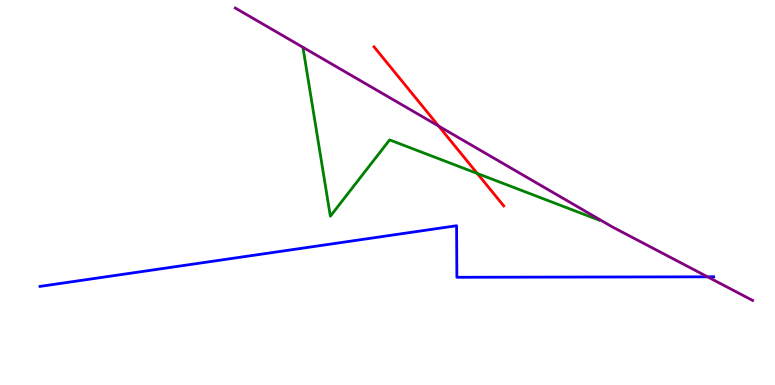[{'lines': ['blue', 'red'], 'intersections': []}, {'lines': ['green', 'red'], 'intersections': [{'x': 6.16, 'y': 5.49}]}, {'lines': ['purple', 'red'], 'intersections': [{'x': 5.66, 'y': 6.72}]}, {'lines': ['blue', 'green'], 'intersections': []}, {'lines': ['blue', 'purple'], 'intersections': [{'x': 9.13, 'y': 2.81}]}, {'lines': ['green', 'purple'], 'intersections': []}]